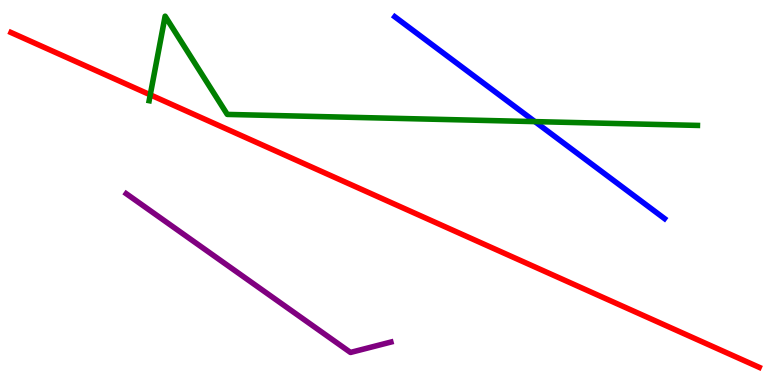[{'lines': ['blue', 'red'], 'intersections': []}, {'lines': ['green', 'red'], 'intersections': [{'x': 1.94, 'y': 7.54}]}, {'lines': ['purple', 'red'], 'intersections': []}, {'lines': ['blue', 'green'], 'intersections': [{'x': 6.9, 'y': 6.84}]}, {'lines': ['blue', 'purple'], 'intersections': []}, {'lines': ['green', 'purple'], 'intersections': []}]